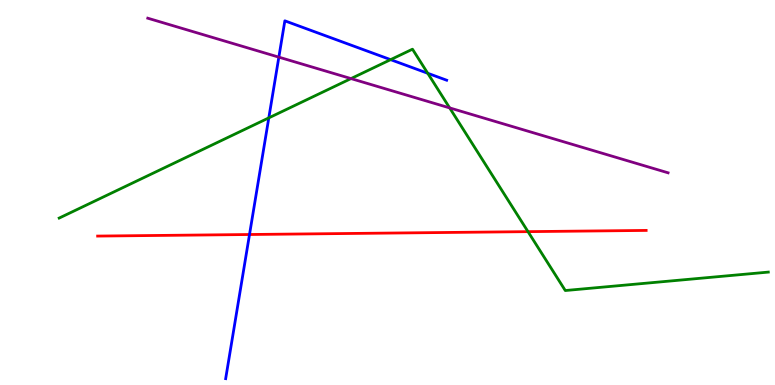[{'lines': ['blue', 'red'], 'intersections': [{'x': 3.22, 'y': 3.91}]}, {'lines': ['green', 'red'], 'intersections': [{'x': 6.81, 'y': 3.98}]}, {'lines': ['purple', 'red'], 'intersections': []}, {'lines': ['blue', 'green'], 'intersections': [{'x': 3.47, 'y': 6.94}, {'x': 5.04, 'y': 8.45}, {'x': 5.52, 'y': 8.1}]}, {'lines': ['blue', 'purple'], 'intersections': [{'x': 3.6, 'y': 8.52}]}, {'lines': ['green', 'purple'], 'intersections': [{'x': 4.53, 'y': 7.96}, {'x': 5.8, 'y': 7.2}]}]